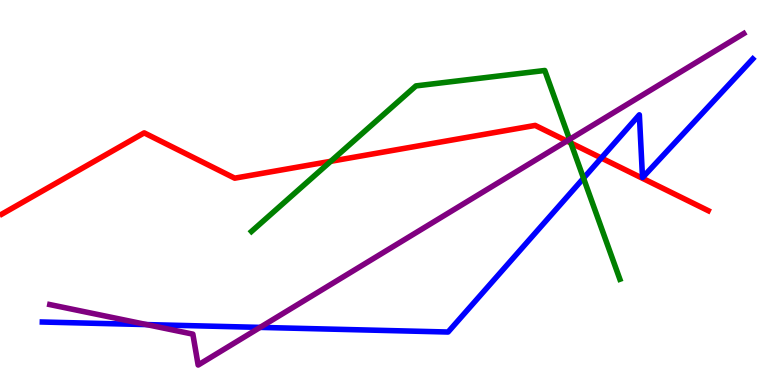[{'lines': ['blue', 'red'], 'intersections': [{'x': 7.76, 'y': 5.9}]}, {'lines': ['green', 'red'], 'intersections': [{'x': 4.27, 'y': 5.81}, {'x': 7.37, 'y': 6.29}]}, {'lines': ['purple', 'red'], 'intersections': [{'x': 7.31, 'y': 6.34}]}, {'lines': ['blue', 'green'], 'intersections': [{'x': 7.53, 'y': 5.37}]}, {'lines': ['blue', 'purple'], 'intersections': [{'x': 1.89, 'y': 1.57}, {'x': 3.36, 'y': 1.5}]}, {'lines': ['green', 'purple'], 'intersections': [{'x': 7.35, 'y': 6.38}]}]